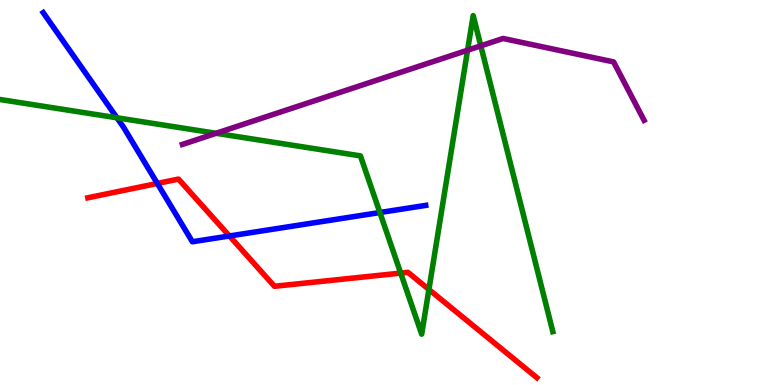[{'lines': ['blue', 'red'], 'intersections': [{'x': 2.03, 'y': 5.24}, {'x': 2.96, 'y': 3.87}]}, {'lines': ['green', 'red'], 'intersections': [{'x': 5.17, 'y': 2.91}, {'x': 5.53, 'y': 2.48}]}, {'lines': ['purple', 'red'], 'intersections': []}, {'lines': ['blue', 'green'], 'intersections': [{'x': 1.51, 'y': 6.94}, {'x': 4.9, 'y': 4.48}]}, {'lines': ['blue', 'purple'], 'intersections': []}, {'lines': ['green', 'purple'], 'intersections': [{'x': 2.79, 'y': 6.54}, {'x': 6.03, 'y': 8.7}, {'x': 6.2, 'y': 8.81}]}]